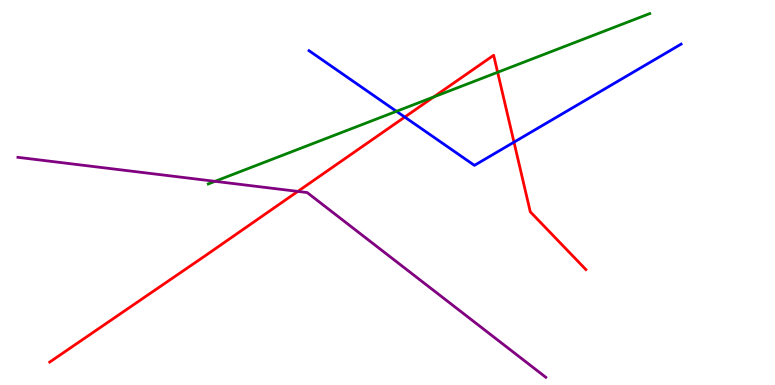[{'lines': ['blue', 'red'], 'intersections': [{'x': 5.22, 'y': 6.96}, {'x': 6.63, 'y': 6.31}]}, {'lines': ['green', 'red'], 'intersections': [{'x': 5.6, 'y': 7.48}, {'x': 6.42, 'y': 8.12}]}, {'lines': ['purple', 'red'], 'intersections': [{'x': 3.84, 'y': 5.03}]}, {'lines': ['blue', 'green'], 'intersections': [{'x': 5.12, 'y': 7.11}]}, {'lines': ['blue', 'purple'], 'intersections': []}, {'lines': ['green', 'purple'], 'intersections': [{'x': 2.77, 'y': 5.29}]}]